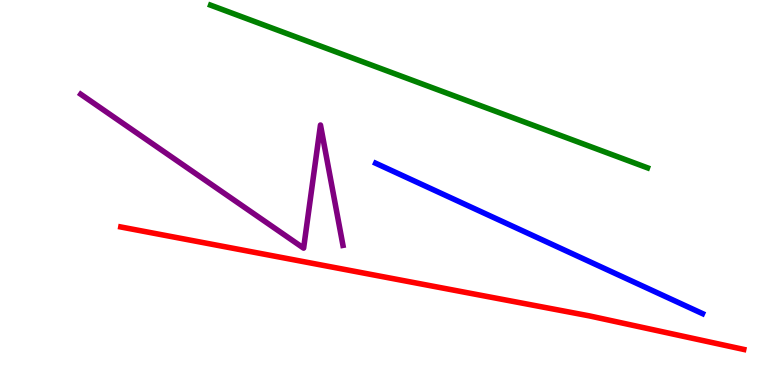[{'lines': ['blue', 'red'], 'intersections': []}, {'lines': ['green', 'red'], 'intersections': []}, {'lines': ['purple', 'red'], 'intersections': []}, {'lines': ['blue', 'green'], 'intersections': []}, {'lines': ['blue', 'purple'], 'intersections': []}, {'lines': ['green', 'purple'], 'intersections': []}]